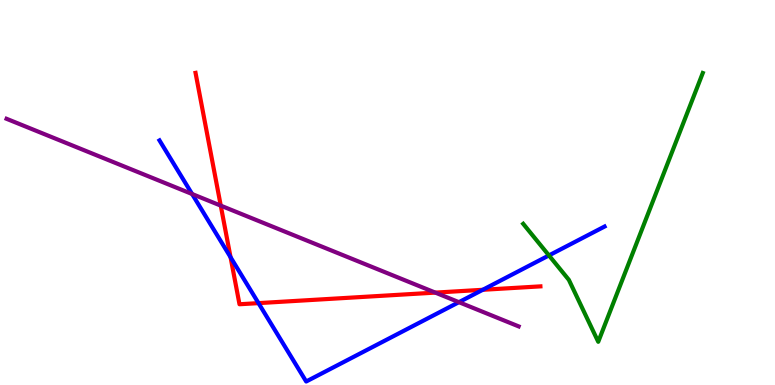[{'lines': ['blue', 'red'], 'intersections': [{'x': 2.97, 'y': 3.32}, {'x': 3.34, 'y': 2.13}, {'x': 6.23, 'y': 2.47}]}, {'lines': ['green', 'red'], 'intersections': []}, {'lines': ['purple', 'red'], 'intersections': [{'x': 2.85, 'y': 4.66}, {'x': 5.62, 'y': 2.4}]}, {'lines': ['blue', 'green'], 'intersections': [{'x': 7.08, 'y': 3.37}]}, {'lines': ['blue', 'purple'], 'intersections': [{'x': 2.48, 'y': 4.96}, {'x': 5.92, 'y': 2.15}]}, {'lines': ['green', 'purple'], 'intersections': []}]